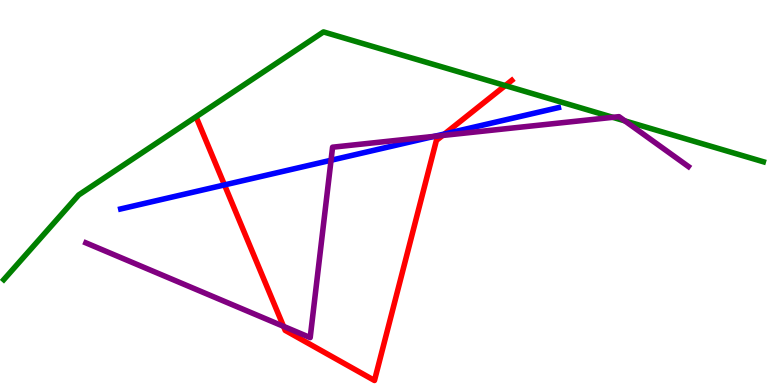[{'lines': ['blue', 'red'], 'intersections': [{'x': 2.9, 'y': 5.2}, {'x': 5.74, 'y': 6.52}]}, {'lines': ['green', 'red'], 'intersections': [{'x': 6.52, 'y': 7.78}]}, {'lines': ['purple', 'red'], 'intersections': [{'x': 3.66, 'y': 1.52}, {'x': 5.71, 'y': 6.48}]}, {'lines': ['blue', 'green'], 'intersections': []}, {'lines': ['blue', 'purple'], 'intersections': [{'x': 4.27, 'y': 5.84}, {'x': 5.6, 'y': 6.46}]}, {'lines': ['green', 'purple'], 'intersections': [{'x': 7.91, 'y': 6.95}, {'x': 8.06, 'y': 6.86}]}]